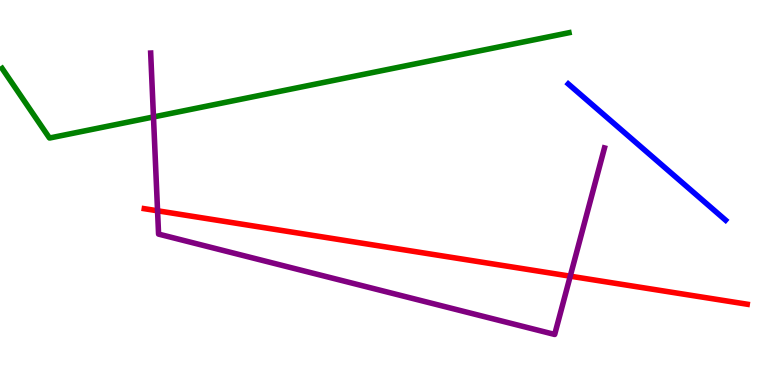[{'lines': ['blue', 'red'], 'intersections': []}, {'lines': ['green', 'red'], 'intersections': []}, {'lines': ['purple', 'red'], 'intersections': [{'x': 2.03, 'y': 4.53}, {'x': 7.36, 'y': 2.83}]}, {'lines': ['blue', 'green'], 'intersections': []}, {'lines': ['blue', 'purple'], 'intersections': []}, {'lines': ['green', 'purple'], 'intersections': [{'x': 1.98, 'y': 6.96}]}]